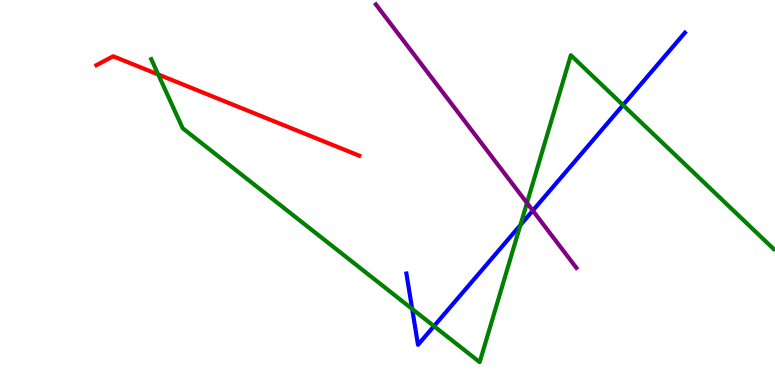[{'lines': ['blue', 'red'], 'intersections': []}, {'lines': ['green', 'red'], 'intersections': [{'x': 2.04, 'y': 8.07}]}, {'lines': ['purple', 'red'], 'intersections': []}, {'lines': ['blue', 'green'], 'intersections': [{'x': 5.32, 'y': 1.98}, {'x': 5.6, 'y': 1.53}, {'x': 6.71, 'y': 4.15}, {'x': 8.04, 'y': 7.27}]}, {'lines': ['blue', 'purple'], 'intersections': [{'x': 6.87, 'y': 4.53}]}, {'lines': ['green', 'purple'], 'intersections': [{'x': 6.8, 'y': 4.73}]}]